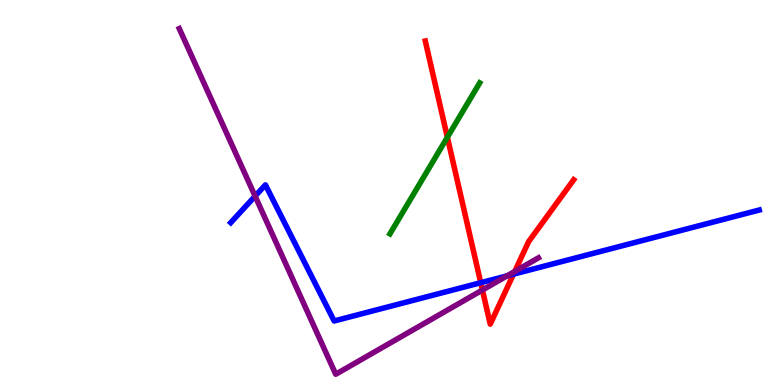[{'lines': ['blue', 'red'], 'intersections': [{'x': 6.2, 'y': 2.66}, {'x': 6.63, 'y': 2.88}]}, {'lines': ['green', 'red'], 'intersections': [{'x': 5.77, 'y': 6.43}]}, {'lines': ['purple', 'red'], 'intersections': [{'x': 6.22, 'y': 2.47}, {'x': 6.64, 'y': 2.95}]}, {'lines': ['blue', 'green'], 'intersections': []}, {'lines': ['blue', 'purple'], 'intersections': [{'x': 3.29, 'y': 4.91}, {'x': 6.54, 'y': 2.84}]}, {'lines': ['green', 'purple'], 'intersections': []}]